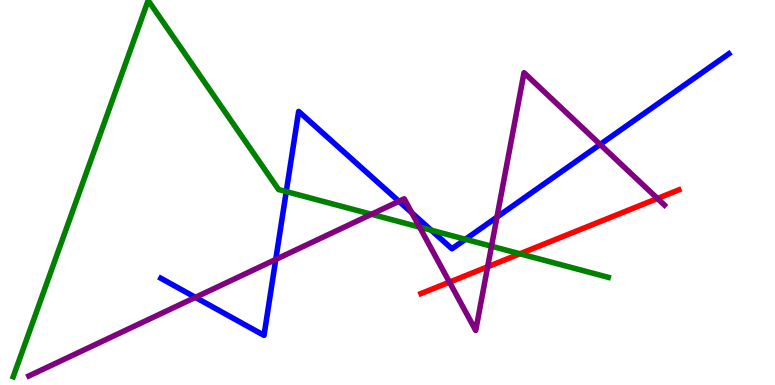[{'lines': ['blue', 'red'], 'intersections': []}, {'lines': ['green', 'red'], 'intersections': [{'x': 6.71, 'y': 3.41}]}, {'lines': ['purple', 'red'], 'intersections': [{'x': 5.8, 'y': 2.67}, {'x': 6.29, 'y': 3.07}, {'x': 8.48, 'y': 4.84}]}, {'lines': ['blue', 'green'], 'intersections': [{'x': 3.69, 'y': 5.02}, {'x': 5.56, 'y': 4.02}, {'x': 6.01, 'y': 3.78}]}, {'lines': ['blue', 'purple'], 'intersections': [{'x': 2.52, 'y': 2.28}, {'x': 3.56, 'y': 3.26}, {'x': 5.15, 'y': 4.77}, {'x': 5.31, 'y': 4.47}, {'x': 6.41, 'y': 4.36}, {'x': 7.74, 'y': 6.25}]}, {'lines': ['green', 'purple'], 'intersections': [{'x': 4.79, 'y': 4.43}, {'x': 5.41, 'y': 4.1}, {'x': 6.34, 'y': 3.6}]}]